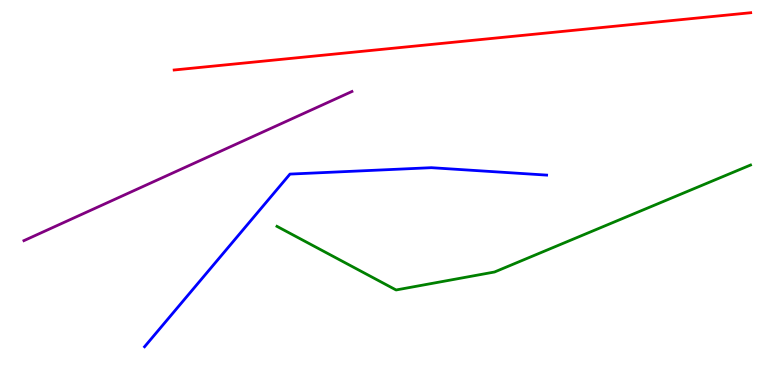[{'lines': ['blue', 'red'], 'intersections': []}, {'lines': ['green', 'red'], 'intersections': []}, {'lines': ['purple', 'red'], 'intersections': []}, {'lines': ['blue', 'green'], 'intersections': []}, {'lines': ['blue', 'purple'], 'intersections': []}, {'lines': ['green', 'purple'], 'intersections': []}]